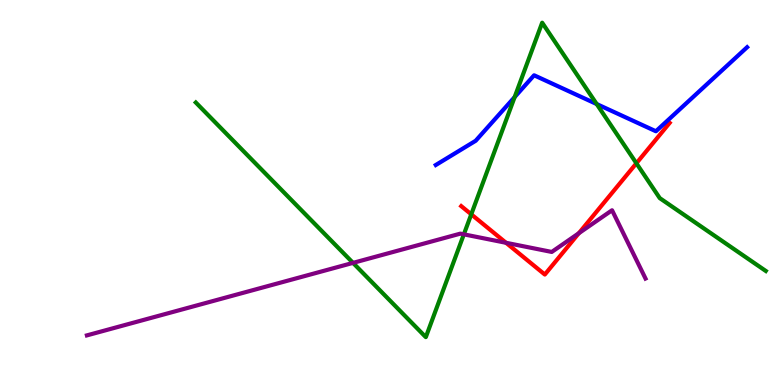[{'lines': ['blue', 'red'], 'intersections': []}, {'lines': ['green', 'red'], 'intersections': [{'x': 6.08, 'y': 4.43}, {'x': 8.21, 'y': 5.76}]}, {'lines': ['purple', 'red'], 'intersections': [{'x': 6.53, 'y': 3.69}, {'x': 7.47, 'y': 3.94}]}, {'lines': ['blue', 'green'], 'intersections': [{'x': 6.64, 'y': 7.48}, {'x': 7.7, 'y': 7.3}]}, {'lines': ['blue', 'purple'], 'intersections': []}, {'lines': ['green', 'purple'], 'intersections': [{'x': 4.56, 'y': 3.17}, {'x': 5.99, 'y': 3.91}]}]